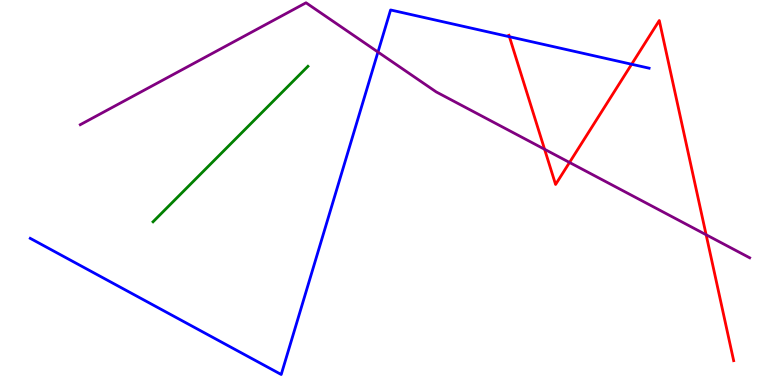[{'lines': ['blue', 'red'], 'intersections': [{'x': 6.57, 'y': 9.05}, {'x': 8.15, 'y': 8.33}]}, {'lines': ['green', 'red'], 'intersections': []}, {'lines': ['purple', 'red'], 'intersections': [{'x': 7.03, 'y': 6.12}, {'x': 7.35, 'y': 5.78}, {'x': 9.11, 'y': 3.9}]}, {'lines': ['blue', 'green'], 'intersections': []}, {'lines': ['blue', 'purple'], 'intersections': [{'x': 4.88, 'y': 8.65}]}, {'lines': ['green', 'purple'], 'intersections': []}]